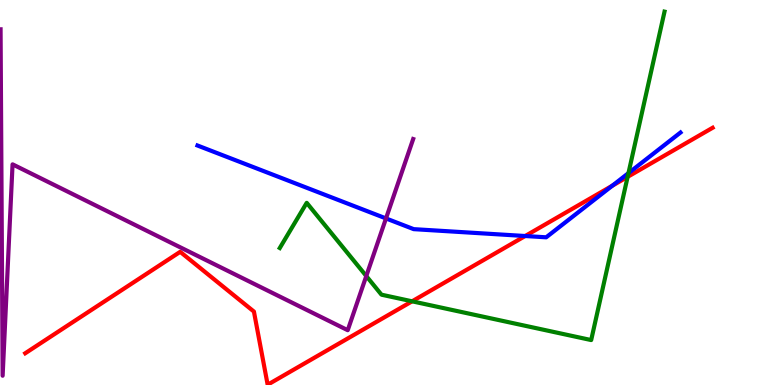[{'lines': ['blue', 'red'], 'intersections': [{'x': 6.78, 'y': 3.87}, {'x': 7.9, 'y': 5.18}]}, {'lines': ['green', 'red'], 'intersections': [{'x': 5.32, 'y': 2.17}, {'x': 8.1, 'y': 5.41}]}, {'lines': ['purple', 'red'], 'intersections': []}, {'lines': ['blue', 'green'], 'intersections': [{'x': 8.11, 'y': 5.5}]}, {'lines': ['blue', 'purple'], 'intersections': [{'x': 4.98, 'y': 4.33}]}, {'lines': ['green', 'purple'], 'intersections': [{'x': 4.73, 'y': 2.83}]}]